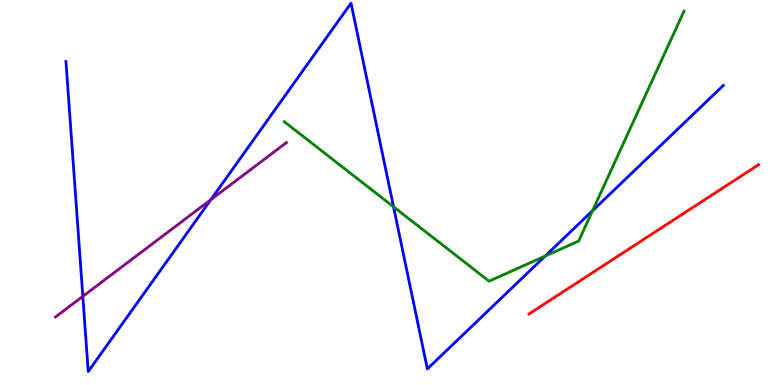[{'lines': ['blue', 'red'], 'intersections': []}, {'lines': ['green', 'red'], 'intersections': []}, {'lines': ['purple', 'red'], 'intersections': []}, {'lines': ['blue', 'green'], 'intersections': [{'x': 5.08, 'y': 4.63}, {'x': 7.04, 'y': 3.35}, {'x': 7.65, 'y': 4.53}]}, {'lines': ['blue', 'purple'], 'intersections': [{'x': 1.07, 'y': 2.3}, {'x': 2.72, 'y': 4.81}]}, {'lines': ['green', 'purple'], 'intersections': []}]